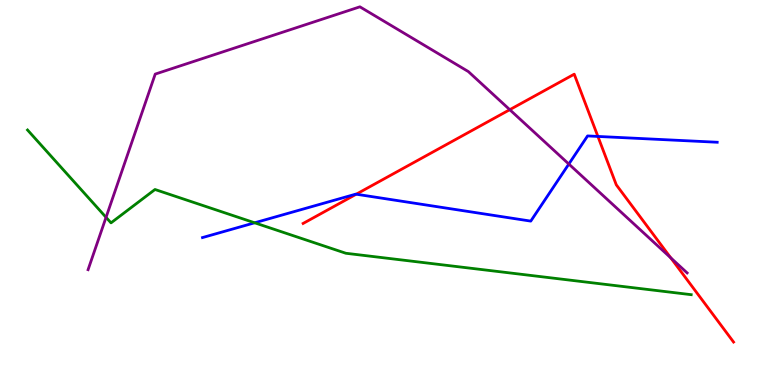[{'lines': ['blue', 'red'], 'intersections': [{'x': 4.6, 'y': 4.96}, {'x': 7.71, 'y': 6.46}]}, {'lines': ['green', 'red'], 'intersections': []}, {'lines': ['purple', 'red'], 'intersections': [{'x': 6.58, 'y': 7.15}, {'x': 8.65, 'y': 3.3}]}, {'lines': ['blue', 'green'], 'intersections': [{'x': 3.29, 'y': 4.21}]}, {'lines': ['blue', 'purple'], 'intersections': [{'x': 7.34, 'y': 5.74}]}, {'lines': ['green', 'purple'], 'intersections': [{'x': 1.37, 'y': 4.35}]}]